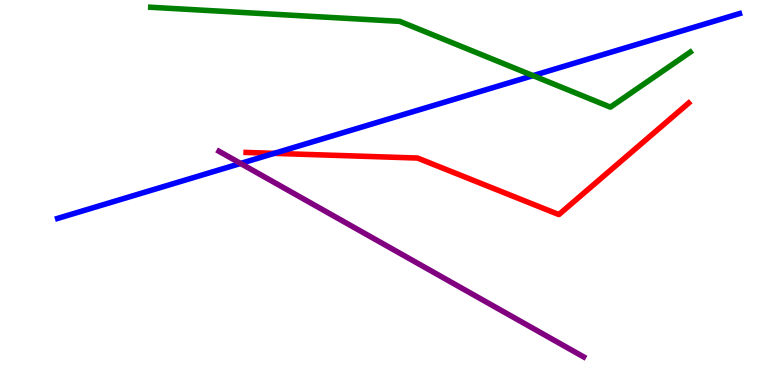[{'lines': ['blue', 'red'], 'intersections': [{'x': 3.54, 'y': 6.02}]}, {'lines': ['green', 'red'], 'intersections': []}, {'lines': ['purple', 'red'], 'intersections': []}, {'lines': ['blue', 'green'], 'intersections': [{'x': 6.88, 'y': 8.04}]}, {'lines': ['blue', 'purple'], 'intersections': [{'x': 3.1, 'y': 5.75}]}, {'lines': ['green', 'purple'], 'intersections': []}]